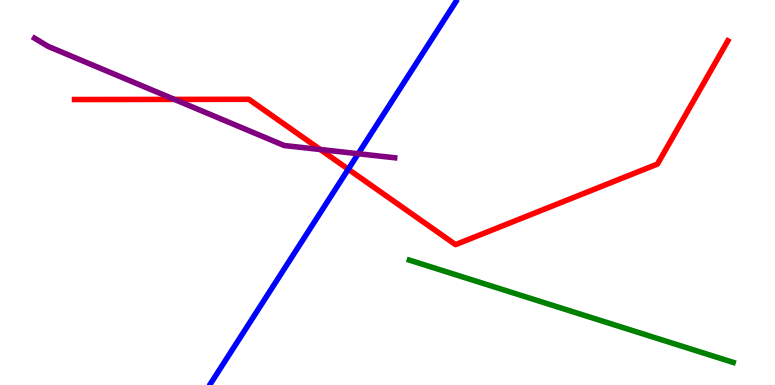[{'lines': ['blue', 'red'], 'intersections': [{'x': 4.49, 'y': 5.6}]}, {'lines': ['green', 'red'], 'intersections': []}, {'lines': ['purple', 'red'], 'intersections': [{'x': 2.25, 'y': 7.42}, {'x': 4.13, 'y': 6.12}]}, {'lines': ['blue', 'green'], 'intersections': []}, {'lines': ['blue', 'purple'], 'intersections': [{'x': 4.62, 'y': 6.01}]}, {'lines': ['green', 'purple'], 'intersections': []}]